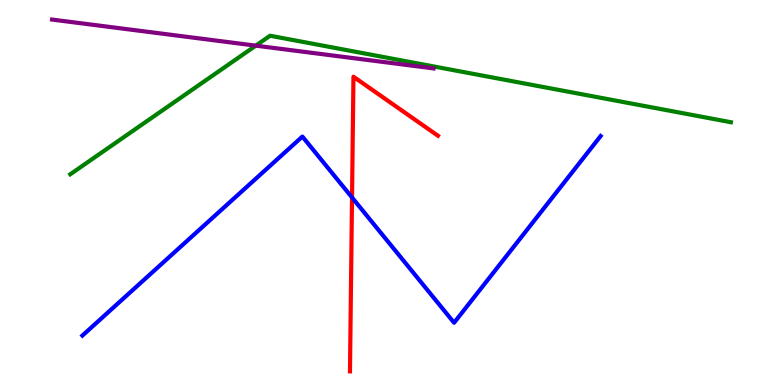[{'lines': ['blue', 'red'], 'intersections': [{'x': 4.54, 'y': 4.87}]}, {'lines': ['green', 'red'], 'intersections': []}, {'lines': ['purple', 'red'], 'intersections': []}, {'lines': ['blue', 'green'], 'intersections': []}, {'lines': ['blue', 'purple'], 'intersections': []}, {'lines': ['green', 'purple'], 'intersections': [{'x': 3.3, 'y': 8.81}]}]